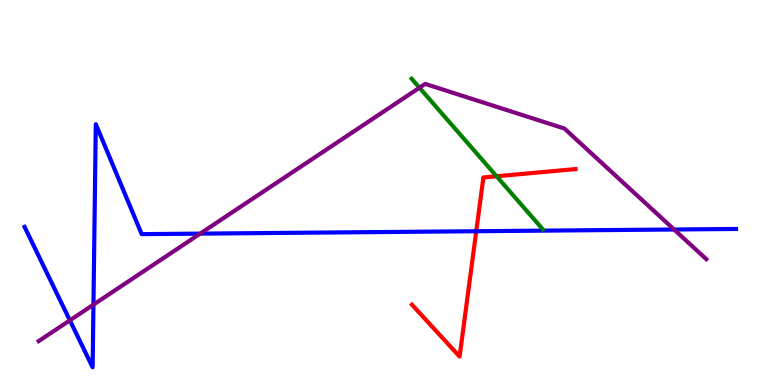[{'lines': ['blue', 'red'], 'intersections': [{'x': 6.15, 'y': 3.99}]}, {'lines': ['green', 'red'], 'intersections': [{'x': 6.41, 'y': 5.42}]}, {'lines': ['purple', 'red'], 'intersections': []}, {'lines': ['blue', 'green'], 'intersections': []}, {'lines': ['blue', 'purple'], 'intersections': [{'x': 0.902, 'y': 1.68}, {'x': 1.21, 'y': 2.09}, {'x': 2.58, 'y': 3.93}, {'x': 8.7, 'y': 4.04}]}, {'lines': ['green', 'purple'], 'intersections': [{'x': 5.41, 'y': 7.72}]}]